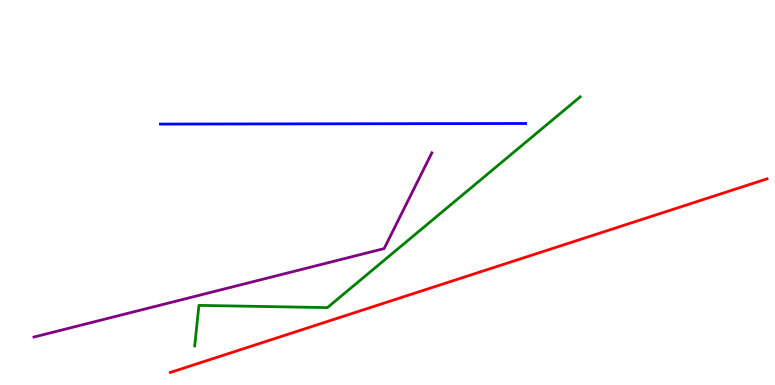[{'lines': ['blue', 'red'], 'intersections': []}, {'lines': ['green', 'red'], 'intersections': []}, {'lines': ['purple', 'red'], 'intersections': []}, {'lines': ['blue', 'green'], 'intersections': []}, {'lines': ['blue', 'purple'], 'intersections': []}, {'lines': ['green', 'purple'], 'intersections': []}]